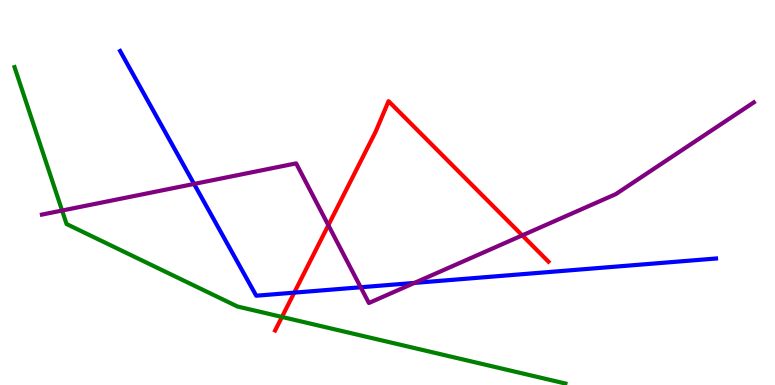[{'lines': ['blue', 'red'], 'intersections': [{'x': 3.8, 'y': 2.4}]}, {'lines': ['green', 'red'], 'intersections': [{'x': 3.64, 'y': 1.77}]}, {'lines': ['purple', 'red'], 'intersections': [{'x': 4.24, 'y': 4.15}, {'x': 6.74, 'y': 3.89}]}, {'lines': ['blue', 'green'], 'intersections': []}, {'lines': ['blue', 'purple'], 'intersections': [{'x': 2.5, 'y': 5.22}, {'x': 4.65, 'y': 2.54}, {'x': 5.35, 'y': 2.65}]}, {'lines': ['green', 'purple'], 'intersections': [{'x': 0.801, 'y': 4.53}]}]